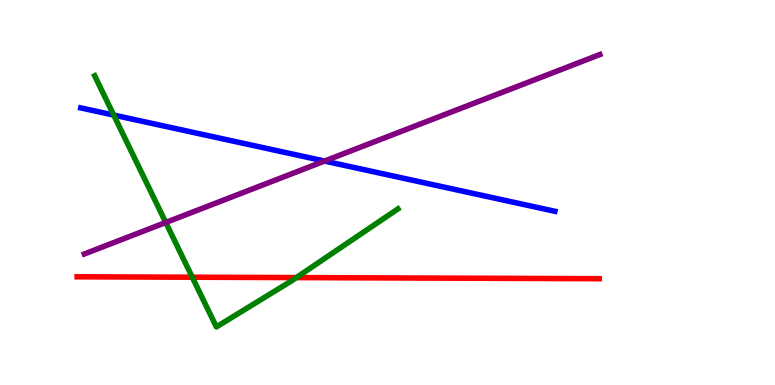[{'lines': ['blue', 'red'], 'intersections': []}, {'lines': ['green', 'red'], 'intersections': [{'x': 2.48, 'y': 2.8}, {'x': 3.82, 'y': 2.79}]}, {'lines': ['purple', 'red'], 'intersections': []}, {'lines': ['blue', 'green'], 'intersections': [{'x': 1.47, 'y': 7.01}]}, {'lines': ['blue', 'purple'], 'intersections': [{'x': 4.19, 'y': 5.82}]}, {'lines': ['green', 'purple'], 'intersections': [{'x': 2.14, 'y': 4.22}]}]